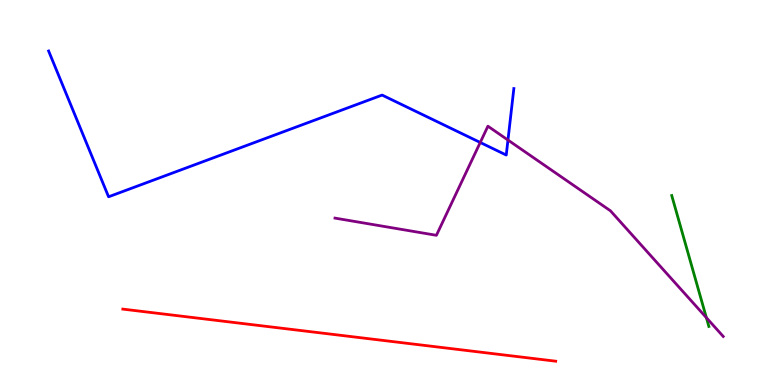[{'lines': ['blue', 'red'], 'intersections': []}, {'lines': ['green', 'red'], 'intersections': []}, {'lines': ['purple', 'red'], 'intersections': []}, {'lines': ['blue', 'green'], 'intersections': []}, {'lines': ['blue', 'purple'], 'intersections': [{'x': 6.2, 'y': 6.3}, {'x': 6.55, 'y': 6.36}]}, {'lines': ['green', 'purple'], 'intersections': [{'x': 9.11, 'y': 1.75}]}]